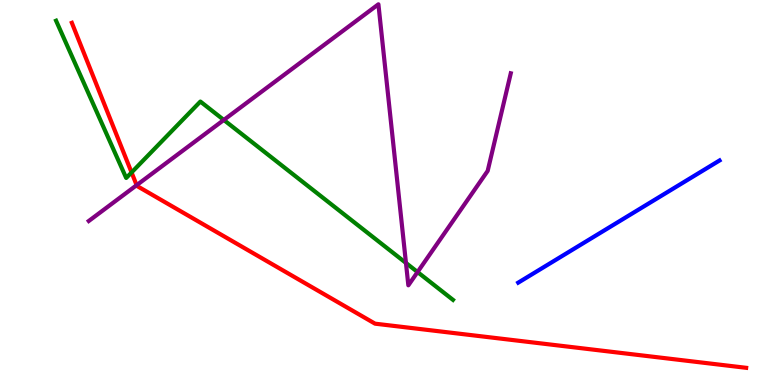[{'lines': ['blue', 'red'], 'intersections': []}, {'lines': ['green', 'red'], 'intersections': [{'x': 1.7, 'y': 5.52}]}, {'lines': ['purple', 'red'], 'intersections': [{'x': 1.76, 'y': 5.19}]}, {'lines': ['blue', 'green'], 'intersections': []}, {'lines': ['blue', 'purple'], 'intersections': []}, {'lines': ['green', 'purple'], 'intersections': [{'x': 2.89, 'y': 6.88}, {'x': 5.24, 'y': 3.17}, {'x': 5.39, 'y': 2.93}]}]